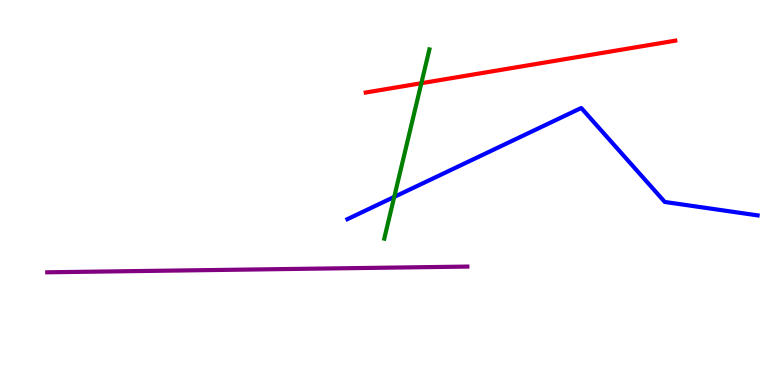[{'lines': ['blue', 'red'], 'intersections': []}, {'lines': ['green', 'red'], 'intersections': [{'x': 5.44, 'y': 7.84}]}, {'lines': ['purple', 'red'], 'intersections': []}, {'lines': ['blue', 'green'], 'intersections': [{'x': 5.09, 'y': 4.89}]}, {'lines': ['blue', 'purple'], 'intersections': []}, {'lines': ['green', 'purple'], 'intersections': []}]